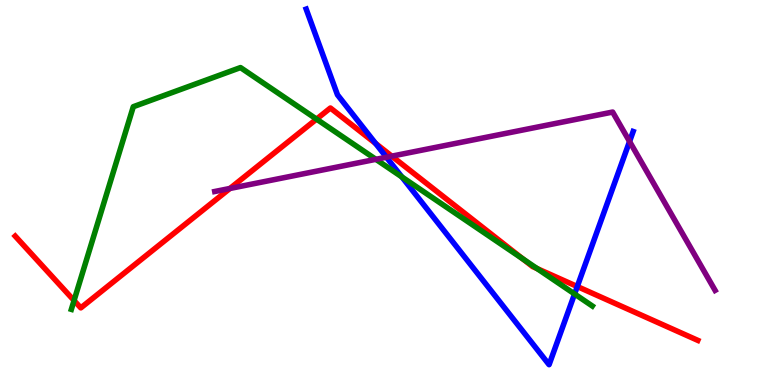[{'lines': ['blue', 'red'], 'intersections': [{'x': 4.85, 'y': 6.27}, {'x': 7.45, 'y': 2.56}]}, {'lines': ['green', 'red'], 'intersections': [{'x': 0.956, 'y': 2.19}, {'x': 4.08, 'y': 6.91}, {'x': 6.75, 'y': 3.27}, {'x': 6.93, 'y': 3.02}]}, {'lines': ['purple', 'red'], 'intersections': [{'x': 2.97, 'y': 5.1}, {'x': 5.06, 'y': 5.94}]}, {'lines': ['blue', 'green'], 'intersections': [{'x': 5.19, 'y': 5.4}, {'x': 7.41, 'y': 2.36}]}, {'lines': ['blue', 'purple'], 'intersections': [{'x': 4.99, 'y': 5.92}, {'x': 8.12, 'y': 6.33}]}, {'lines': ['green', 'purple'], 'intersections': [{'x': 4.85, 'y': 5.86}]}]